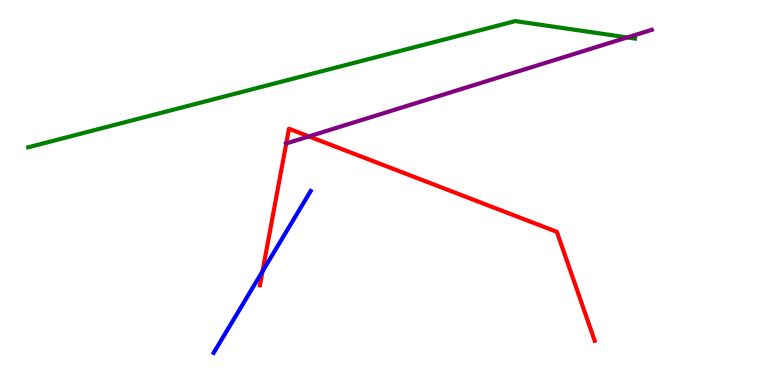[{'lines': ['blue', 'red'], 'intersections': [{'x': 3.39, 'y': 2.95}]}, {'lines': ['green', 'red'], 'intersections': []}, {'lines': ['purple', 'red'], 'intersections': [{'x': 3.69, 'y': 6.27}, {'x': 3.99, 'y': 6.46}]}, {'lines': ['blue', 'green'], 'intersections': []}, {'lines': ['blue', 'purple'], 'intersections': []}, {'lines': ['green', 'purple'], 'intersections': [{'x': 8.09, 'y': 9.03}]}]